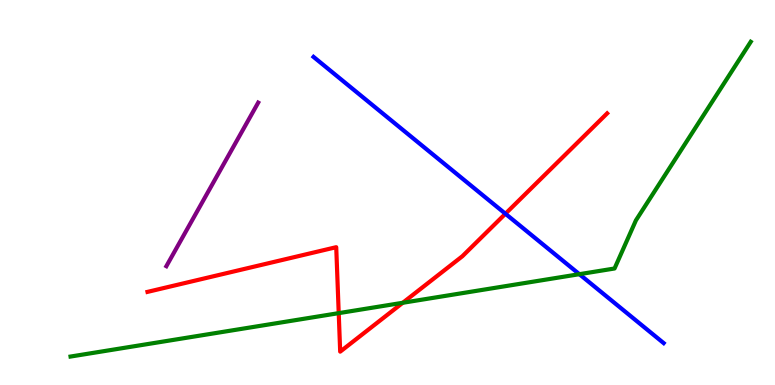[{'lines': ['blue', 'red'], 'intersections': [{'x': 6.52, 'y': 4.45}]}, {'lines': ['green', 'red'], 'intersections': [{'x': 4.37, 'y': 1.87}, {'x': 5.2, 'y': 2.14}]}, {'lines': ['purple', 'red'], 'intersections': []}, {'lines': ['blue', 'green'], 'intersections': [{'x': 7.48, 'y': 2.88}]}, {'lines': ['blue', 'purple'], 'intersections': []}, {'lines': ['green', 'purple'], 'intersections': []}]